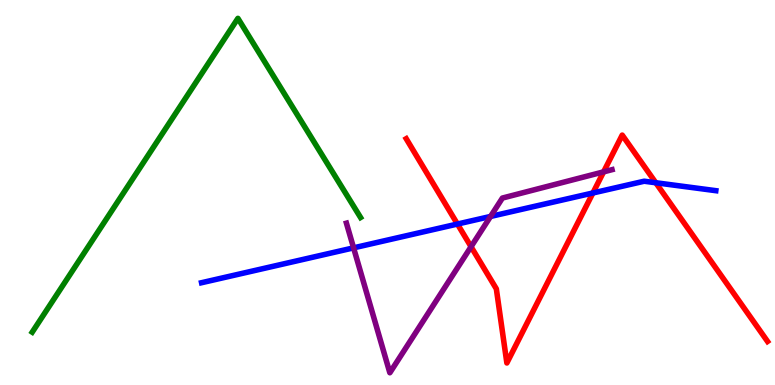[{'lines': ['blue', 'red'], 'intersections': [{'x': 5.9, 'y': 4.18}, {'x': 7.65, 'y': 4.99}, {'x': 8.46, 'y': 5.25}]}, {'lines': ['green', 'red'], 'intersections': []}, {'lines': ['purple', 'red'], 'intersections': [{'x': 6.08, 'y': 3.59}, {'x': 7.79, 'y': 5.54}]}, {'lines': ['blue', 'green'], 'intersections': []}, {'lines': ['blue', 'purple'], 'intersections': [{'x': 4.56, 'y': 3.56}, {'x': 6.33, 'y': 4.38}]}, {'lines': ['green', 'purple'], 'intersections': []}]